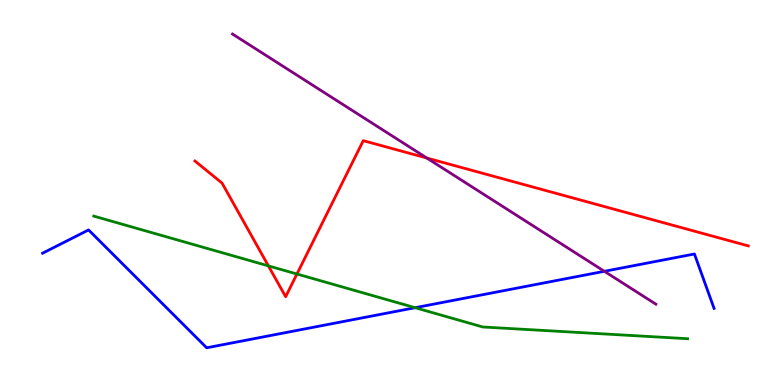[{'lines': ['blue', 'red'], 'intersections': []}, {'lines': ['green', 'red'], 'intersections': [{'x': 3.46, 'y': 3.09}, {'x': 3.83, 'y': 2.88}]}, {'lines': ['purple', 'red'], 'intersections': [{'x': 5.51, 'y': 5.9}]}, {'lines': ['blue', 'green'], 'intersections': [{'x': 5.36, 'y': 2.01}]}, {'lines': ['blue', 'purple'], 'intersections': [{'x': 7.8, 'y': 2.95}]}, {'lines': ['green', 'purple'], 'intersections': []}]